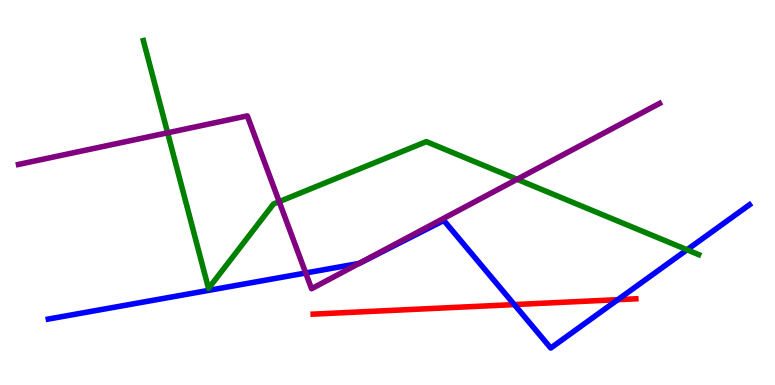[{'lines': ['blue', 'red'], 'intersections': [{'x': 6.64, 'y': 2.09}, {'x': 7.97, 'y': 2.22}]}, {'lines': ['green', 'red'], 'intersections': []}, {'lines': ['purple', 'red'], 'intersections': []}, {'lines': ['blue', 'green'], 'intersections': [{'x': 8.87, 'y': 3.51}]}, {'lines': ['blue', 'purple'], 'intersections': [{'x': 3.94, 'y': 2.91}, {'x': 4.63, 'y': 3.16}]}, {'lines': ['green', 'purple'], 'intersections': [{'x': 2.16, 'y': 6.55}, {'x': 3.6, 'y': 4.76}, {'x': 6.67, 'y': 5.34}]}]